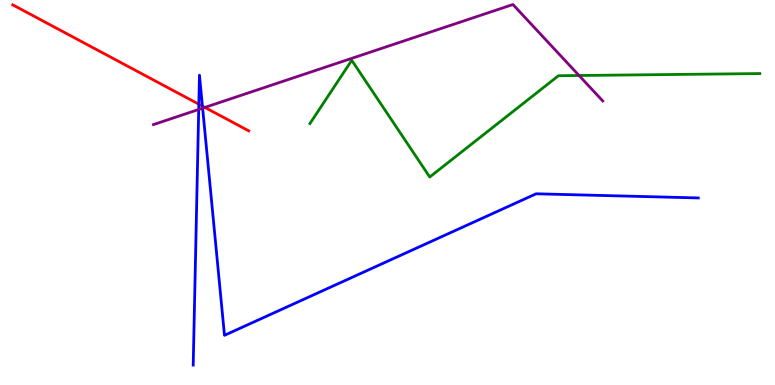[{'lines': ['blue', 'red'], 'intersections': [{'x': 2.57, 'y': 7.29}, {'x': 2.61, 'y': 7.24}]}, {'lines': ['green', 'red'], 'intersections': []}, {'lines': ['purple', 'red'], 'intersections': [{'x': 2.64, 'y': 7.21}]}, {'lines': ['blue', 'green'], 'intersections': []}, {'lines': ['blue', 'purple'], 'intersections': [{'x': 2.56, 'y': 7.16}, {'x': 2.61, 'y': 7.19}]}, {'lines': ['green', 'purple'], 'intersections': [{'x': 7.47, 'y': 8.04}]}]